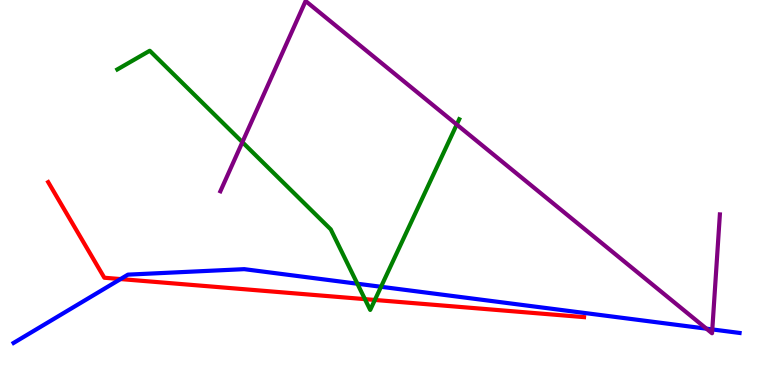[{'lines': ['blue', 'red'], 'intersections': [{'x': 1.56, 'y': 2.75}]}, {'lines': ['green', 'red'], 'intersections': [{'x': 4.71, 'y': 2.23}, {'x': 4.84, 'y': 2.21}]}, {'lines': ['purple', 'red'], 'intersections': []}, {'lines': ['blue', 'green'], 'intersections': [{'x': 4.61, 'y': 2.63}, {'x': 4.92, 'y': 2.55}]}, {'lines': ['blue', 'purple'], 'intersections': [{'x': 9.12, 'y': 1.46}, {'x': 9.19, 'y': 1.44}]}, {'lines': ['green', 'purple'], 'intersections': [{'x': 3.13, 'y': 6.31}, {'x': 5.89, 'y': 6.76}]}]